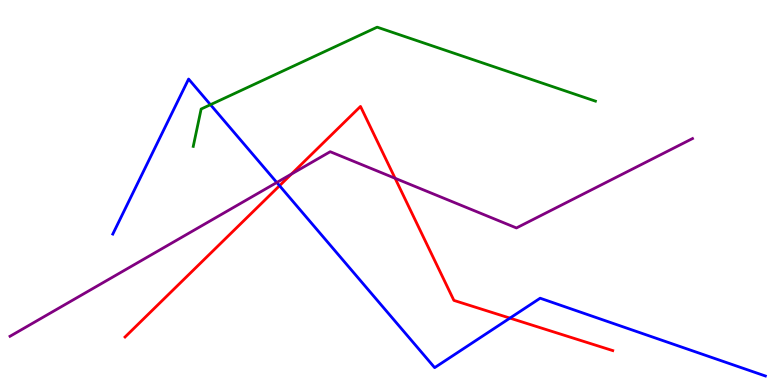[{'lines': ['blue', 'red'], 'intersections': [{'x': 3.61, 'y': 5.18}, {'x': 6.58, 'y': 1.74}]}, {'lines': ['green', 'red'], 'intersections': []}, {'lines': ['purple', 'red'], 'intersections': [{'x': 3.76, 'y': 5.48}, {'x': 5.1, 'y': 5.37}]}, {'lines': ['blue', 'green'], 'intersections': [{'x': 2.72, 'y': 7.28}]}, {'lines': ['blue', 'purple'], 'intersections': [{'x': 3.57, 'y': 5.26}]}, {'lines': ['green', 'purple'], 'intersections': []}]